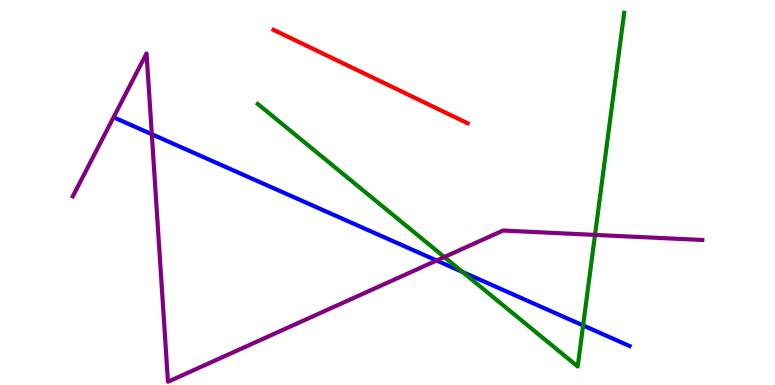[{'lines': ['blue', 'red'], 'intersections': []}, {'lines': ['green', 'red'], 'intersections': []}, {'lines': ['purple', 'red'], 'intersections': []}, {'lines': ['blue', 'green'], 'intersections': [{'x': 5.97, 'y': 2.94}, {'x': 7.52, 'y': 1.55}]}, {'lines': ['blue', 'purple'], 'intersections': [{'x': 1.96, 'y': 6.51}, {'x': 5.63, 'y': 3.23}]}, {'lines': ['green', 'purple'], 'intersections': [{'x': 5.73, 'y': 3.32}, {'x': 7.68, 'y': 3.9}]}]